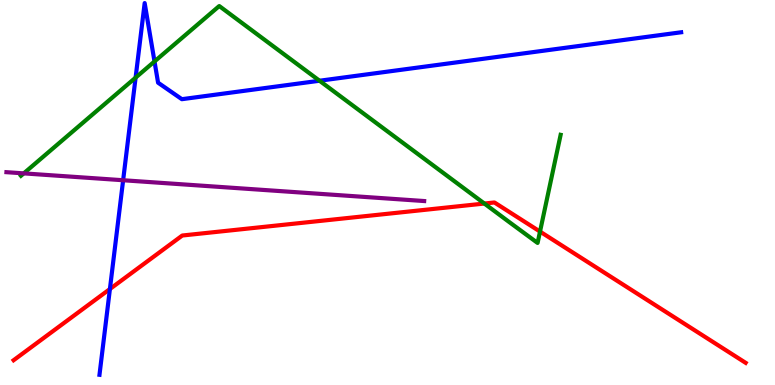[{'lines': ['blue', 'red'], 'intersections': [{'x': 1.42, 'y': 2.49}]}, {'lines': ['green', 'red'], 'intersections': [{'x': 6.25, 'y': 4.71}, {'x': 6.97, 'y': 3.99}]}, {'lines': ['purple', 'red'], 'intersections': []}, {'lines': ['blue', 'green'], 'intersections': [{'x': 1.75, 'y': 7.98}, {'x': 1.99, 'y': 8.4}, {'x': 4.12, 'y': 7.9}]}, {'lines': ['blue', 'purple'], 'intersections': [{'x': 1.59, 'y': 5.32}]}, {'lines': ['green', 'purple'], 'intersections': [{'x': 0.306, 'y': 5.5}]}]